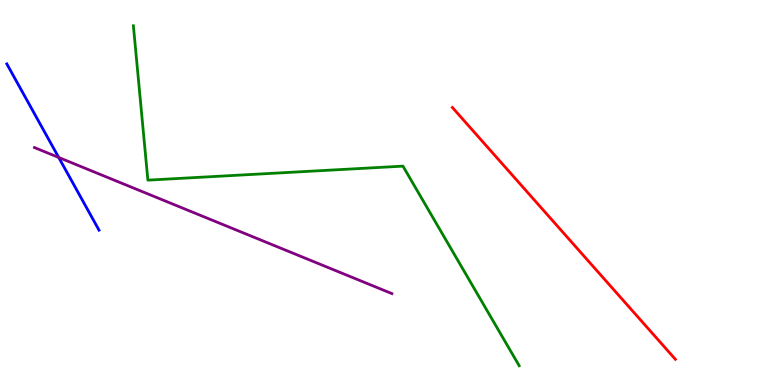[{'lines': ['blue', 'red'], 'intersections': []}, {'lines': ['green', 'red'], 'intersections': []}, {'lines': ['purple', 'red'], 'intersections': []}, {'lines': ['blue', 'green'], 'intersections': []}, {'lines': ['blue', 'purple'], 'intersections': [{'x': 0.758, 'y': 5.91}]}, {'lines': ['green', 'purple'], 'intersections': []}]